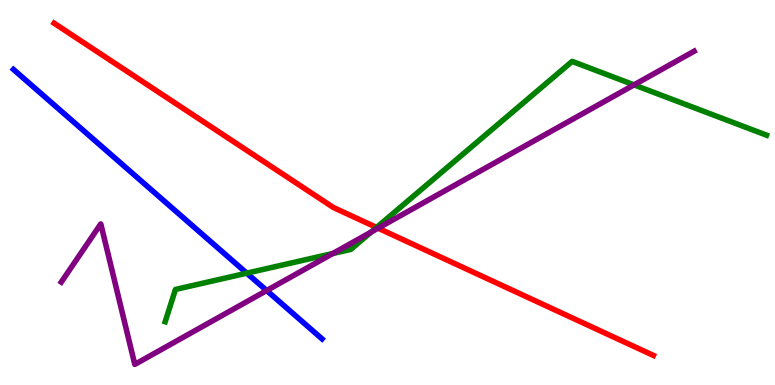[{'lines': ['blue', 'red'], 'intersections': []}, {'lines': ['green', 'red'], 'intersections': [{'x': 4.86, 'y': 4.09}]}, {'lines': ['purple', 'red'], 'intersections': [{'x': 4.88, 'y': 4.07}]}, {'lines': ['blue', 'green'], 'intersections': [{'x': 3.18, 'y': 2.9}]}, {'lines': ['blue', 'purple'], 'intersections': [{'x': 3.44, 'y': 2.45}]}, {'lines': ['green', 'purple'], 'intersections': [{'x': 4.29, 'y': 3.42}, {'x': 4.79, 'y': 3.97}, {'x': 8.18, 'y': 7.8}]}]